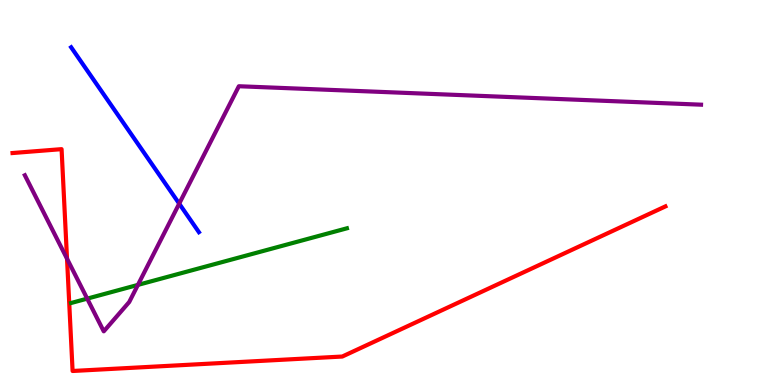[{'lines': ['blue', 'red'], 'intersections': []}, {'lines': ['green', 'red'], 'intersections': []}, {'lines': ['purple', 'red'], 'intersections': [{'x': 0.865, 'y': 3.28}]}, {'lines': ['blue', 'green'], 'intersections': []}, {'lines': ['blue', 'purple'], 'intersections': [{'x': 2.31, 'y': 4.71}]}, {'lines': ['green', 'purple'], 'intersections': [{'x': 1.13, 'y': 2.24}, {'x': 1.78, 'y': 2.6}]}]